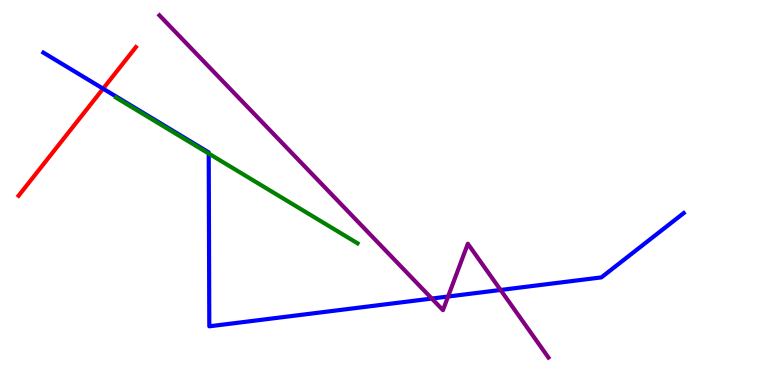[{'lines': ['blue', 'red'], 'intersections': [{'x': 1.33, 'y': 7.7}]}, {'lines': ['green', 'red'], 'intersections': []}, {'lines': ['purple', 'red'], 'intersections': []}, {'lines': ['blue', 'green'], 'intersections': [{'x': 2.69, 'y': 6.01}]}, {'lines': ['blue', 'purple'], 'intersections': [{'x': 5.57, 'y': 2.25}, {'x': 5.78, 'y': 2.3}, {'x': 6.46, 'y': 2.47}]}, {'lines': ['green', 'purple'], 'intersections': []}]